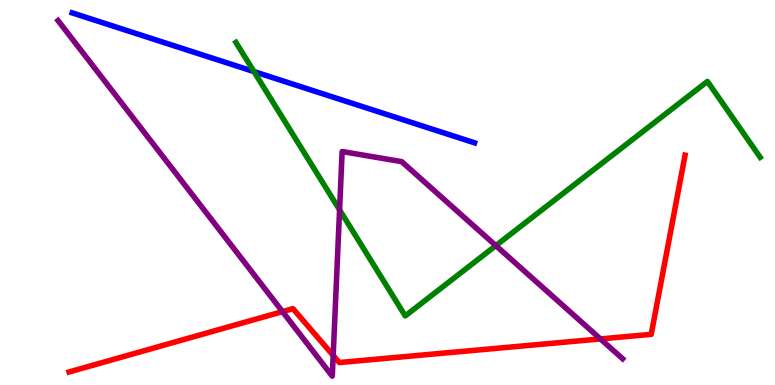[{'lines': ['blue', 'red'], 'intersections': []}, {'lines': ['green', 'red'], 'intersections': []}, {'lines': ['purple', 'red'], 'intersections': [{'x': 3.65, 'y': 1.91}, {'x': 4.3, 'y': 0.768}, {'x': 7.75, 'y': 1.2}]}, {'lines': ['blue', 'green'], 'intersections': [{'x': 3.28, 'y': 8.14}]}, {'lines': ['blue', 'purple'], 'intersections': []}, {'lines': ['green', 'purple'], 'intersections': [{'x': 4.38, 'y': 4.55}, {'x': 6.4, 'y': 3.62}]}]